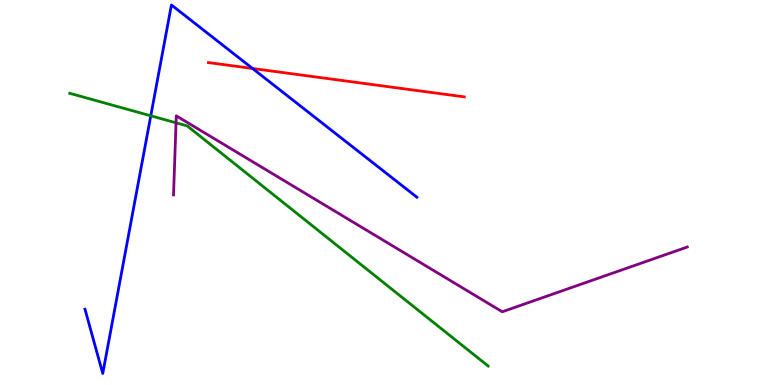[{'lines': ['blue', 'red'], 'intersections': [{'x': 3.26, 'y': 8.22}]}, {'lines': ['green', 'red'], 'intersections': []}, {'lines': ['purple', 'red'], 'intersections': []}, {'lines': ['blue', 'green'], 'intersections': [{'x': 1.95, 'y': 6.99}]}, {'lines': ['blue', 'purple'], 'intersections': []}, {'lines': ['green', 'purple'], 'intersections': [{'x': 2.27, 'y': 6.81}]}]